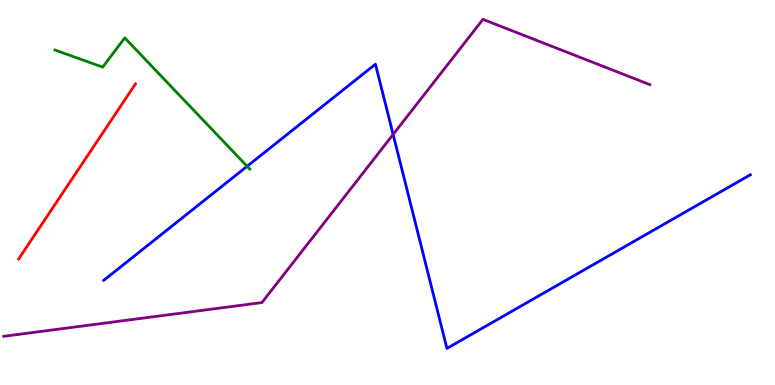[{'lines': ['blue', 'red'], 'intersections': []}, {'lines': ['green', 'red'], 'intersections': []}, {'lines': ['purple', 'red'], 'intersections': []}, {'lines': ['blue', 'green'], 'intersections': [{'x': 3.19, 'y': 5.68}]}, {'lines': ['blue', 'purple'], 'intersections': [{'x': 5.07, 'y': 6.51}]}, {'lines': ['green', 'purple'], 'intersections': []}]